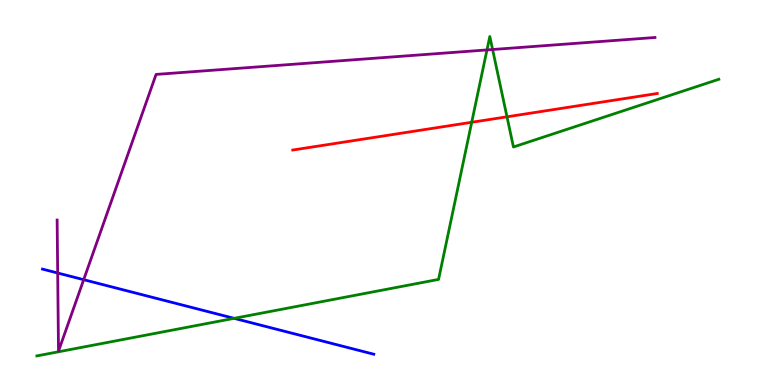[{'lines': ['blue', 'red'], 'intersections': []}, {'lines': ['green', 'red'], 'intersections': [{'x': 6.09, 'y': 6.82}, {'x': 6.54, 'y': 6.97}]}, {'lines': ['purple', 'red'], 'intersections': []}, {'lines': ['blue', 'green'], 'intersections': [{'x': 3.02, 'y': 1.73}]}, {'lines': ['blue', 'purple'], 'intersections': [{'x': 0.744, 'y': 2.91}, {'x': 1.08, 'y': 2.74}]}, {'lines': ['green', 'purple'], 'intersections': [{'x': 6.28, 'y': 8.7}, {'x': 6.36, 'y': 8.71}]}]